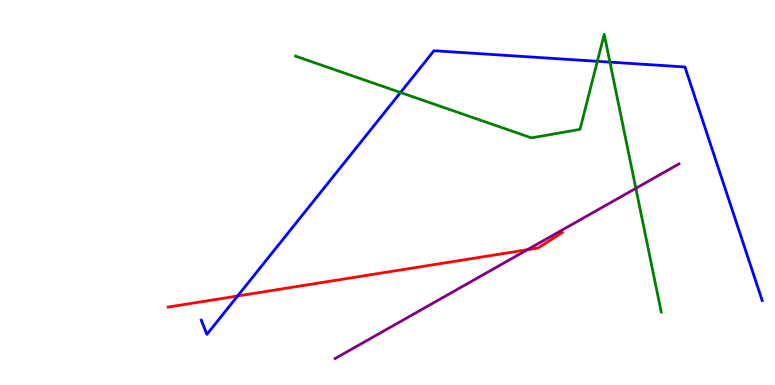[{'lines': ['blue', 'red'], 'intersections': [{'x': 3.07, 'y': 2.31}]}, {'lines': ['green', 'red'], 'intersections': []}, {'lines': ['purple', 'red'], 'intersections': [{'x': 6.81, 'y': 3.51}]}, {'lines': ['blue', 'green'], 'intersections': [{'x': 5.17, 'y': 7.6}, {'x': 7.71, 'y': 8.41}, {'x': 7.87, 'y': 8.39}]}, {'lines': ['blue', 'purple'], 'intersections': []}, {'lines': ['green', 'purple'], 'intersections': [{'x': 8.2, 'y': 5.11}]}]